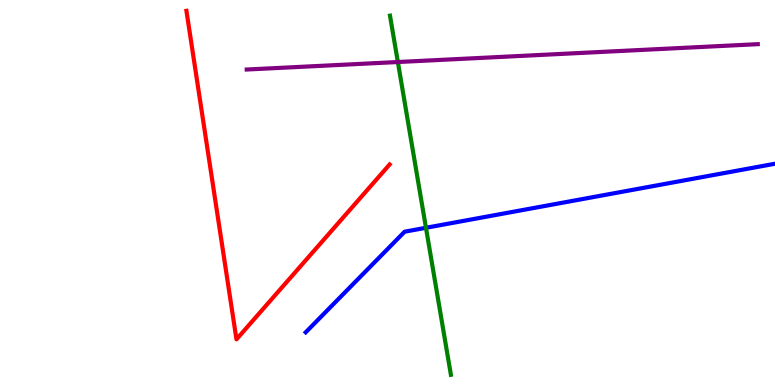[{'lines': ['blue', 'red'], 'intersections': []}, {'lines': ['green', 'red'], 'intersections': []}, {'lines': ['purple', 'red'], 'intersections': []}, {'lines': ['blue', 'green'], 'intersections': [{'x': 5.5, 'y': 4.08}]}, {'lines': ['blue', 'purple'], 'intersections': []}, {'lines': ['green', 'purple'], 'intersections': [{'x': 5.13, 'y': 8.39}]}]